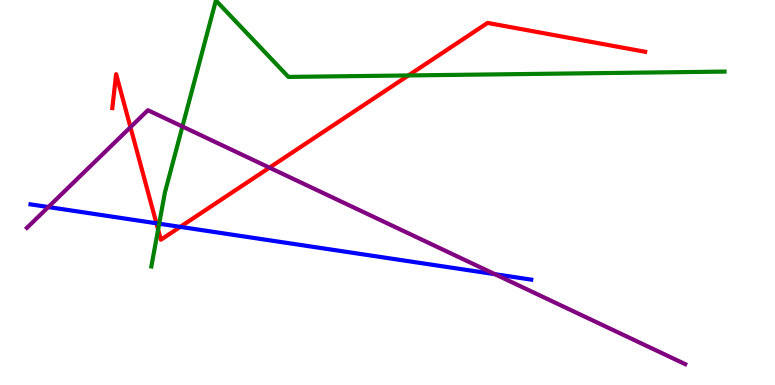[{'lines': ['blue', 'red'], 'intersections': [{'x': 2.02, 'y': 4.2}, {'x': 2.33, 'y': 4.11}]}, {'lines': ['green', 'red'], 'intersections': [{'x': 2.04, 'y': 4.04}, {'x': 5.27, 'y': 8.04}]}, {'lines': ['purple', 'red'], 'intersections': [{'x': 1.68, 'y': 6.7}, {'x': 3.48, 'y': 5.65}]}, {'lines': ['blue', 'green'], 'intersections': [{'x': 2.05, 'y': 4.19}]}, {'lines': ['blue', 'purple'], 'intersections': [{'x': 0.623, 'y': 4.62}, {'x': 6.39, 'y': 2.88}]}, {'lines': ['green', 'purple'], 'intersections': [{'x': 2.35, 'y': 6.71}]}]